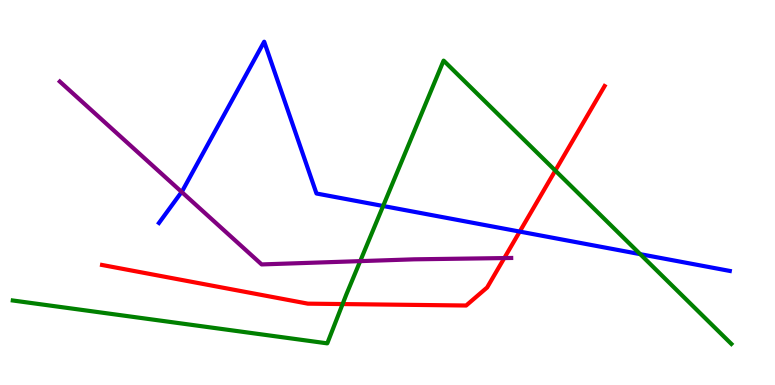[{'lines': ['blue', 'red'], 'intersections': [{'x': 6.71, 'y': 3.98}]}, {'lines': ['green', 'red'], 'intersections': [{'x': 4.42, 'y': 2.1}, {'x': 7.17, 'y': 5.57}]}, {'lines': ['purple', 'red'], 'intersections': [{'x': 6.51, 'y': 3.3}]}, {'lines': ['blue', 'green'], 'intersections': [{'x': 4.94, 'y': 4.65}, {'x': 8.26, 'y': 3.4}]}, {'lines': ['blue', 'purple'], 'intersections': [{'x': 2.34, 'y': 5.01}]}, {'lines': ['green', 'purple'], 'intersections': [{'x': 4.65, 'y': 3.22}]}]